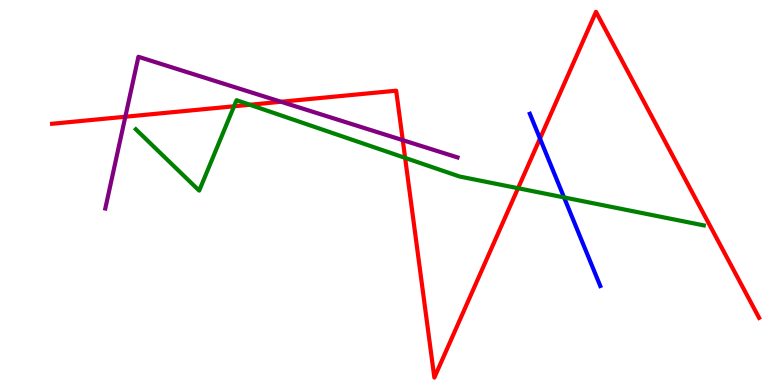[{'lines': ['blue', 'red'], 'intersections': [{'x': 6.97, 'y': 6.4}]}, {'lines': ['green', 'red'], 'intersections': [{'x': 3.02, 'y': 7.24}, {'x': 3.22, 'y': 7.28}, {'x': 5.23, 'y': 5.9}, {'x': 6.68, 'y': 5.11}]}, {'lines': ['purple', 'red'], 'intersections': [{'x': 1.62, 'y': 6.97}, {'x': 3.63, 'y': 7.36}, {'x': 5.2, 'y': 6.36}]}, {'lines': ['blue', 'green'], 'intersections': [{'x': 7.28, 'y': 4.87}]}, {'lines': ['blue', 'purple'], 'intersections': []}, {'lines': ['green', 'purple'], 'intersections': []}]